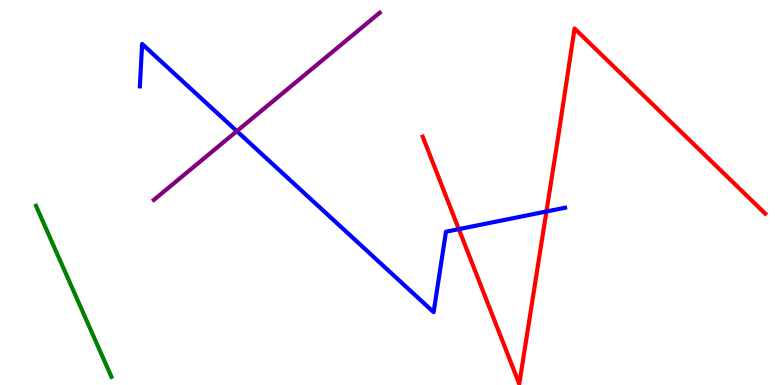[{'lines': ['blue', 'red'], 'intersections': [{'x': 5.92, 'y': 4.05}, {'x': 7.05, 'y': 4.51}]}, {'lines': ['green', 'red'], 'intersections': []}, {'lines': ['purple', 'red'], 'intersections': []}, {'lines': ['blue', 'green'], 'intersections': []}, {'lines': ['blue', 'purple'], 'intersections': [{'x': 3.06, 'y': 6.59}]}, {'lines': ['green', 'purple'], 'intersections': []}]